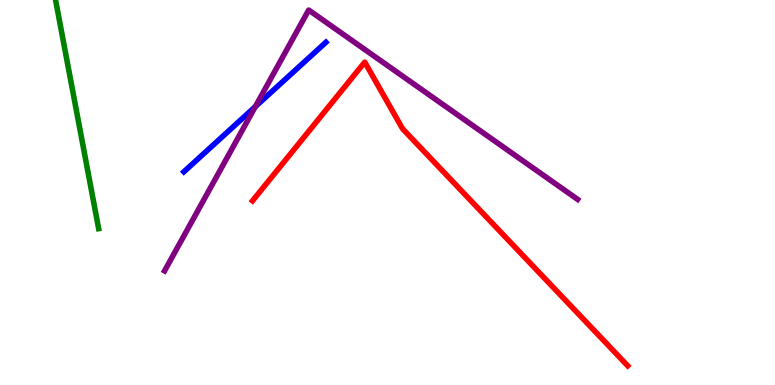[{'lines': ['blue', 'red'], 'intersections': []}, {'lines': ['green', 'red'], 'intersections': []}, {'lines': ['purple', 'red'], 'intersections': []}, {'lines': ['blue', 'green'], 'intersections': []}, {'lines': ['blue', 'purple'], 'intersections': [{'x': 3.29, 'y': 7.23}]}, {'lines': ['green', 'purple'], 'intersections': []}]